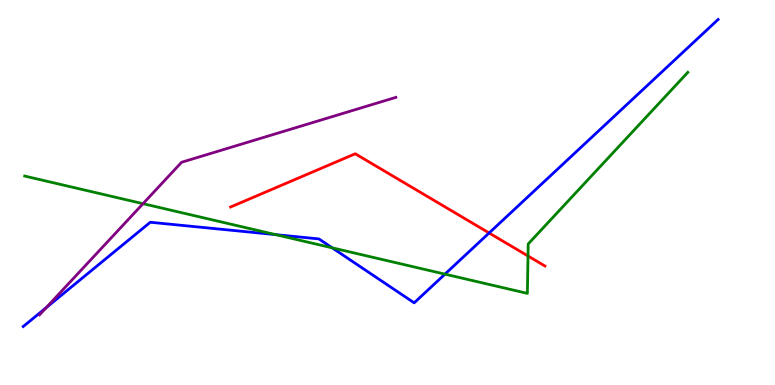[{'lines': ['blue', 'red'], 'intersections': [{'x': 6.31, 'y': 3.95}]}, {'lines': ['green', 'red'], 'intersections': [{'x': 6.81, 'y': 3.35}]}, {'lines': ['purple', 'red'], 'intersections': []}, {'lines': ['blue', 'green'], 'intersections': [{'x': 3.56, 'y': 3.91}, {'x': 4.29, 'y': 3.56}, {'x': 5.74, 'y': 2.88}]}, {'lines': ['blue', 'purple'], 'intersections': [{'x': 0.596, 'y': 2.01}]}, {'lines': ['green', 'purple'], 'intersections': [{'x': 1.85, 'y': 4.71}]}]